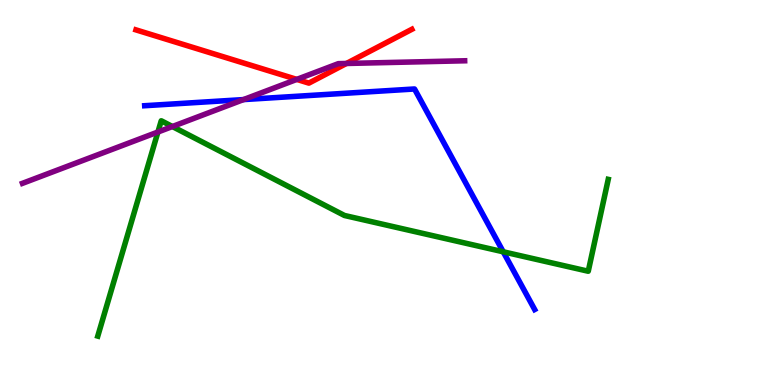[{'lines': ['blue', 'red'], 'intersections': []}, {'lines': ['green', 'red'], 'intersections': []}, {'lines': ['purple', 'red'], 'intersections': [{'x': 3.83, 'y': 7.94}, {'x': 4.47, 'y': 8.35}]}, {'lines': ['blue', 'green'], 'intersections': [{'x': 6.49, 'y': 3.46}]}, {'lines': ['blue', 'purple'], 'intersections': [{'x': 3.14, 'y': 7.41}]}, {'lines': ['green', 'purple'], 'intersections': [{'x': 2.04, 'y': 6.57}, {'x': 2.22, 'y': 6.71}]}]